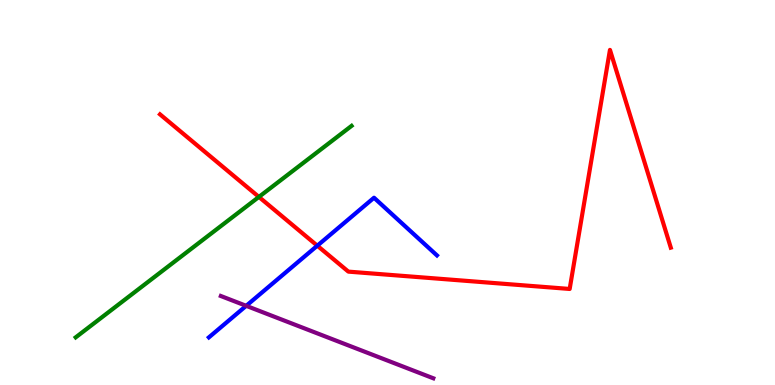[{'lines': ['blue', 'red'], 'intersections': [{'x': 4.09, 'y': 3.62}]}, {'lines': ['green', 'red'], 'intersections': [{'x': 3.34, 'y': 4.89}]}, {'lines': ['purple', 'red'], 'intersections': []}, {'lines': ['blue', 'green'], 'intersections': []}, {'lines': ['blue', 'purple'], 'intersections': [{'x': 3.18, 'y': 2.06}]}, {'lines': ['green', 'purple'], 'intersections': []}]